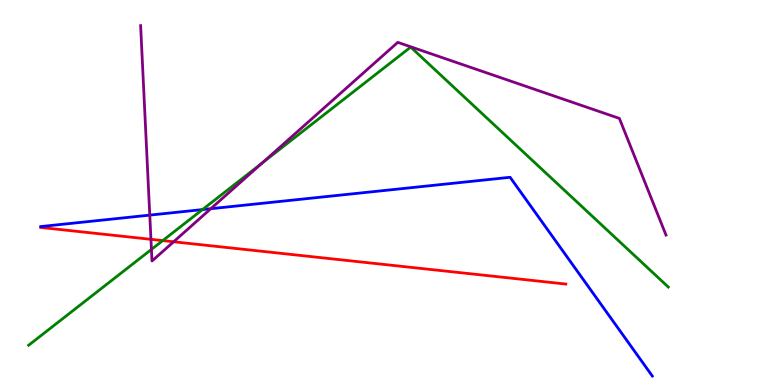[{'lines': ['blue', 'red'], 'intersections': []}, {'lines': ['green', 'red'], 'intersections': [{'x': 2.1, 'y': 3.75}]}, {'lines': ['purple', 'red'], 'intersections': [{'x': 1.95, 'y': 3.78}, {'x': 2.24, 'y': 3.72}]}, {'lines': ['blue', 'green'], 'intersections': [{'x': 2.61, 'y': 4.56}]}, {'lines': ['blue', 'purple'], 'intersections': [{'x': 1.93, 'y': 4.41}, {'x': 2.72, 'y': 4.58}]}, {'lines': ['green', 'purple'], 'intersections': [{'x': 1.95, 'y': 3.52}, {'x': 3.38, 'y': 5.77}]}]